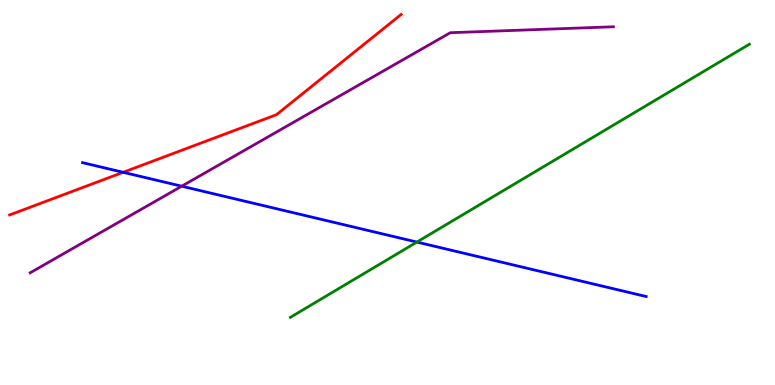[{'lines': ['blue', 'red'], 'intersections': [{'x': 1.59, 'y': 5.52}]}, {'lines': ['green', 'red'], 'intersections': []}, {'lines': ['purple', 'red'], 'intersections': []}, {'lines': ['blue', 'green'], 'intersections': [{'x': 5.38, 'y': 3.71}]}, {'lines': ['blue', 'purple'], 'intersections': [{'x': 2.34, 'y': 5.16}]}, {'lines': ['green', 'purple'], 'intersections': []}]